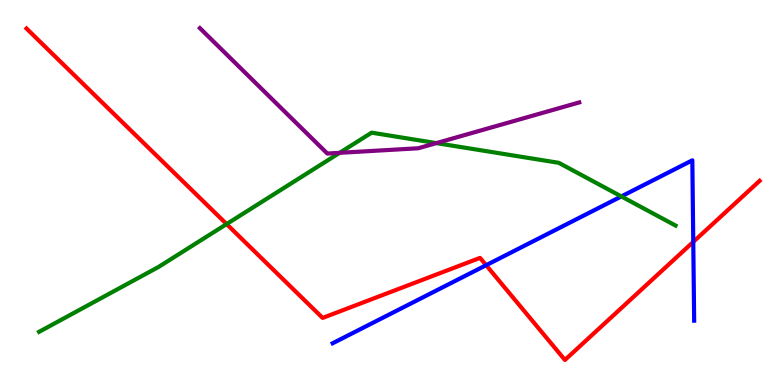[{'lines': ['blue', 'red'], 'intersections': [{'x': 6.27, 'y': 3.11}, {'x': 8.95, 'y': 3.72}]}, {'lines': ['green', 'red'], 'intersections': [{'x': 2.92, 'y': 4.18}]}, {'lines': ['purple', 'red'], 'intersections': []}, {'lines': ['blue', 'green'], 'intersections': [{'x': 8.02, 'y': 4.9}]}, {'lines': ['blue', 'purple'], 'intersections': []}, {'lines': ['green', 'purple'], 'intersections': [{'x': 4.38, 'y': 6.03}, {'x': 5.63, 'y': 6.28}]}]